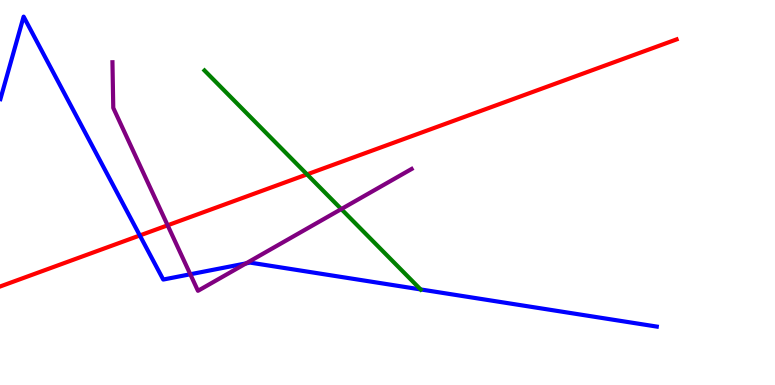[{'lines': ['blue', 'red'], 'intersections': [{'x': 1.8, 'y': 3.88}]}, {'lines': ['green', 'red'], 'intersections': [{'x': 3.96, 'y': 5.47}]}, {'lines': ['purple', 'red'], 'intersections': [{'x': 2.16, 'y': 4.15}]}, {'lines': ['blue', 'green'], 'intersections': [{'x': 5.43, 'y': 2.48}]}, {'lines': ['blue', 'purple'], 'intersections': [{'x': 2.46, 'y': 2.88}, {'x': 3.17, 'y': 3.16}]}, {'lines': ['green', 'purple'], 'intersections': [{'x': 4.4, 'y': 4.57}]}]